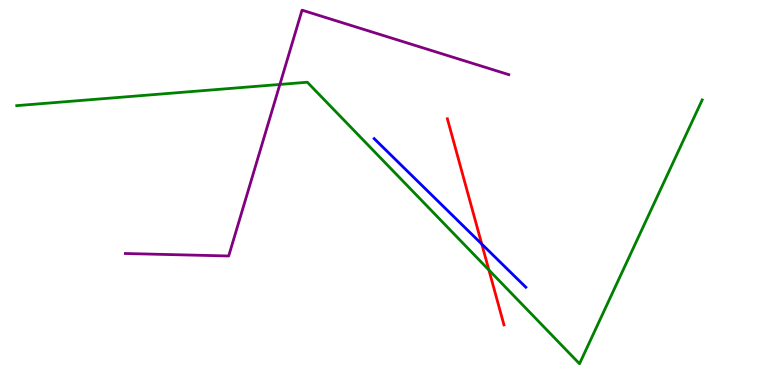[{'lines': ['blue', 'red'], 'intersections': [{'x': 6.22, 'y': 3.66}]}, {'lines': ['green', 'red'], 'intersections': [{'x': 6.31, 'y': 2.99}]}, {'lines': ['purple', 'red'], 'intersections': []}, {'lines': ['blue', 'green'], 'intersections': []}, {'lines': ['blue', 'purple'], 'intersections': []}, {'lines': ['green', 'purple'], 'intersections': [{'x': 3.61, 'y': 7.81}]}]